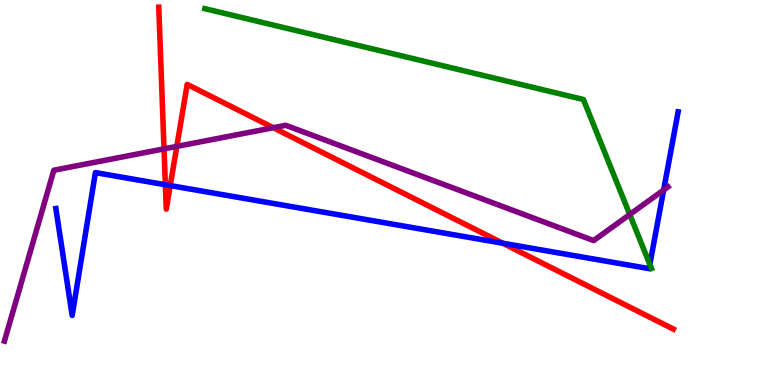[{'lines': ['blue', 'red'], 'intersections': [{'x': 2.13, 'y': 5.2}, {'x': 2.2, 'y': 5.18}, {'x': 6.49, 'y': 3.68}]}, {'lines': ['green', 'red'], 'intersections': []}, {'lines': ['purple', 'red'], 'intersections': [{'x': 2.12, 'y': 6.13}, {'x': 2.28, 'y': 6.2}, {'x': 3.53, 'y': 6.68}]}, {'lines': ['blue', 'green'], 'intersections': [{'x': 8.39, 'y': 3.13}]}, {'lines': ['blue', 'purple'], 'intersections': [{'x': 8.56, 'y': 5.06}]}, {'lines': ['green', 'purple'], 'intersections': [{'x': 8.13, 'y': 4.43}]}]